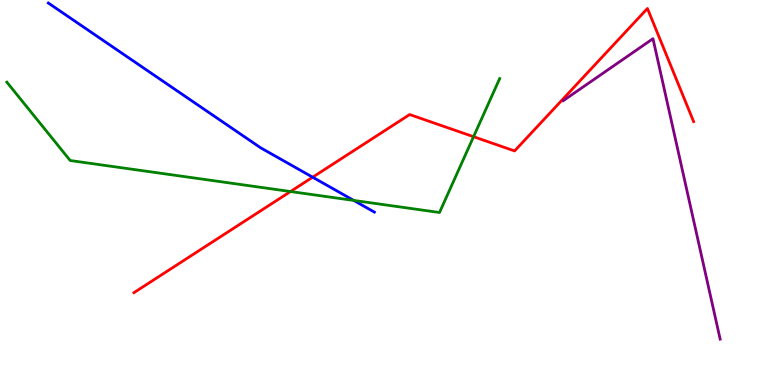[{'lines': ['blue', 'red'], 'intersections': [{'x': 4.03, 'y': 5.4}]}, {'lines': ['green', 'red'], 'intersections': [{'x': 3.75, 'y': 5.03}, {'x': 6.11, 'y': 6.45}]}, {'lines': ['purple', 'red'], 'intersections': []}, {'lines': ['blue', 'green'], 'intersections': [{'x': 4.56, 'y': 4.79}]}, {'lines': ['blue', 'purple'], 'intersections': []}, {'lines': ['green', 'purple'], 'intersections': []}]